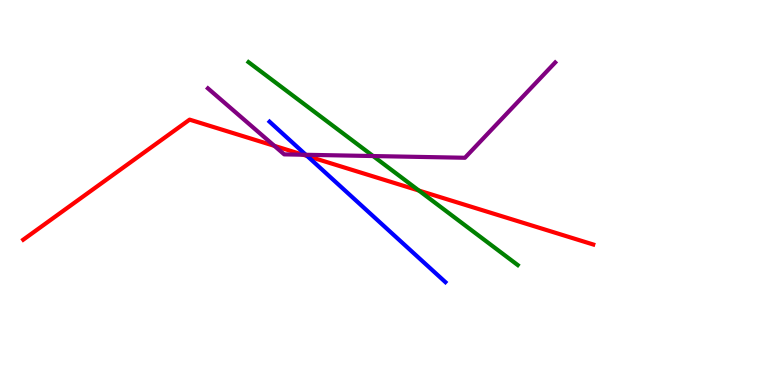[{'lines': ['blue', 'red'], 'intersections': [{'x': 3.96, 'y': 5.95}]}, {'lines': ['green', 'red'], 'intersections': [{'x': 5.41, 'y': 5.05}]}, {'lines': ['purple', 'red'], 'intersections': [{'x': 3.54, 'y': 6.21}, {'x': 3.91, 'y': 5.98}]}, {'lines': ['blue', 'green'], 'intersections': []}, {'lines': ['blue', 'purple'], 'intersections': [{'x': 3.95, 'y': 5.98}]}, {'lines': ['green', 'purple'], 'intersections': [{'x': 4.81, 'y': 5.95}]}]